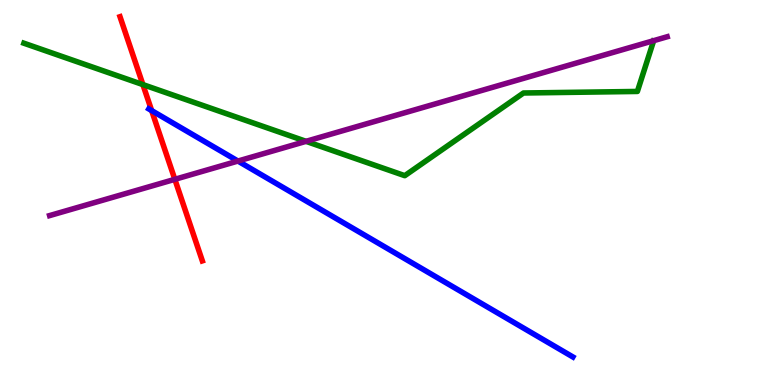[{'lines': ['blue', 'red'], 'intersections': [{'x': 1.96, 'y': 7.13}]}, {'lines': ['green', 'red'], 'intersections': [{'x': 1.84, 'y': 7.8}]}, {'lines': ['purple', 'red'], 'intersections': [{'x': 2.26, 'y': 5.34}]}, {'lines': ['blue', 'green'], 'intersections': []}, {'lines': ['blue', 'purple'], 'intersections': [{'x': 3.07, 'y': 5.82}]}, {'lines': ['green', 'purple'], 'intersections': [{'x': 3.95, 'y': 6.33}]}]